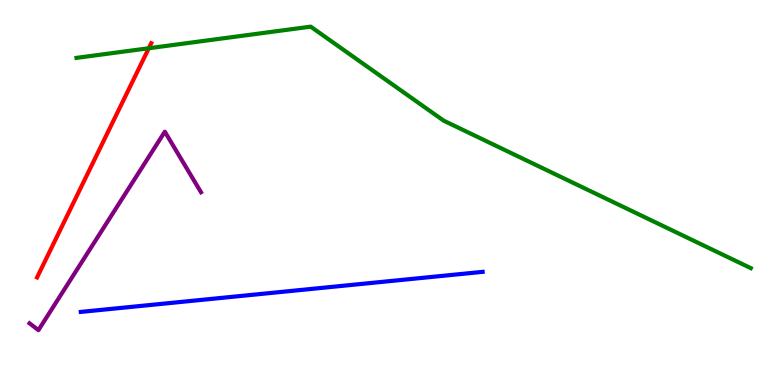[{'lines': ['blue', 'red'], 'intersections': []}, {'lines': ['green', 'red'], 'intersections': [{'x': 1.92, 'y': 8.75}]}, {'lines': ['purple', 'red'], 'intersections': []}, {'lines': ['blue', 'green'], 'intersections': []}, {'lines': ['blue', 'purple'], 'intersections': []}, {'lines': ['green', 'purple'], 'intersections': []}]